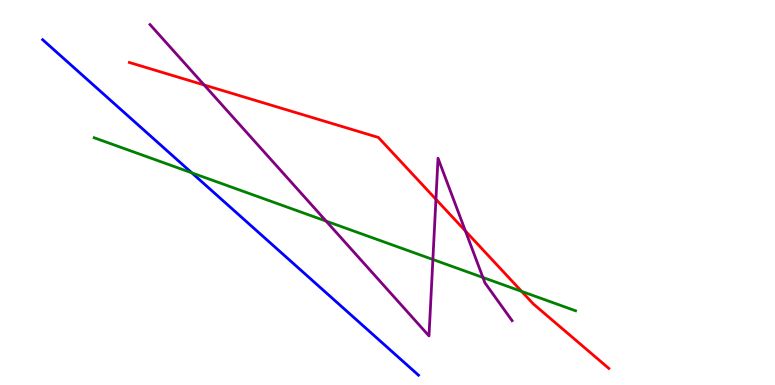[{'lines': ['blue', 'red'], 'intersections': []}, {'lines': ['green', 'red'], 'intersections': [{'x': 6.73, 'y': 2.43}]}, {'lines': ['purple', 'red'], 'intersections': [{'x': 2.63, 'y': 7.79}, {'x': 5.62, 'y': 4.82}, {'x': 6.01, 'y': 4.0}]}, {'lines': ['blue', 'green'], 'intersections': [{'x': 2.47, 'y': 5.51}]}, {'lines': ['blue', 'purple'], 'intersections': []}, {'lines': ['green', 'purple'], 'intersections': [{'x': 4.21, 'y': 4.26}, {'x': 5.59, 'y': 3.26}, {'x': 6.23, 'y': 2.79}]}]